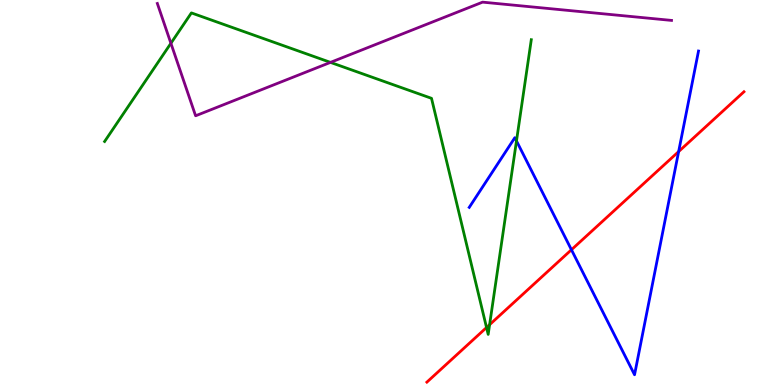[{'lines': ['blue', 'red'], 'intersections': [{'x': 7.37, 'y': 3.51}, {'x': 8.76, 'y': 6.06}]}, {'lines': ['green', 'red'], 'intersections': [{'x': 6.28, 'y': 1.49}, {'x': 6.32, 'y': 1.57}]}, {'lines': ['purple', 'red'], 'intersections': []}, {'lines': ['blue', 'green'], 'intersections': [{'x': 6.66, 'y': 6.34}]}, {'lines': ['blue', 'purple'], 'intersections': []}, {'lines': ['green', 'purple'], 'intersections': [{'x': 2.21, 'y': 8.88}, {'x': 4.26, 'y': 8.38}]}]